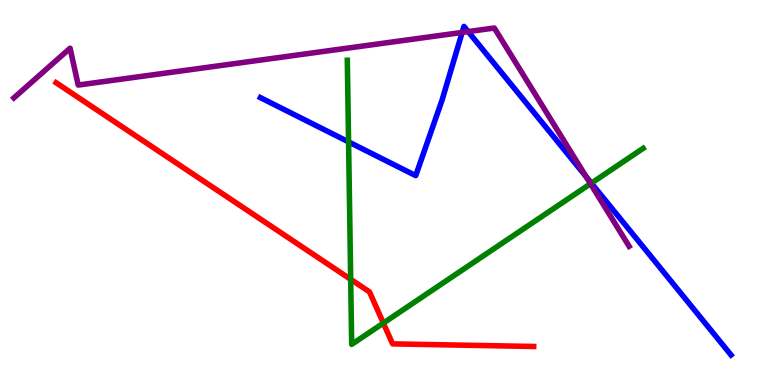[{'lines': ['blue', 'red'], 'intersections': []}, {'lines': ['green', 'red'], 'intersections': [{'x': 4.52, 'y': 2.74}, {'x': 4.95, 'y': 1.61}]}, {'lines': ['purple', 'red'], 'intersections': []}, {'lines': ['blue', 'green'], 'intersections': [{'x': 4.5, 'y': 6.31}, {'x': 7.63, 'y': 5.24}]}, {'lines': ['blue', 'purple'], 'intersections': [{'x': 5.96, 'y': 9.16}, {'x': 6.04, 'y': 9.18}, {'x': 7.56, 'y': 5.41}]}, {'lines': ['green', 'purple'], 'intersections': [{'x': 7.62, 'y': 5.23}]}]